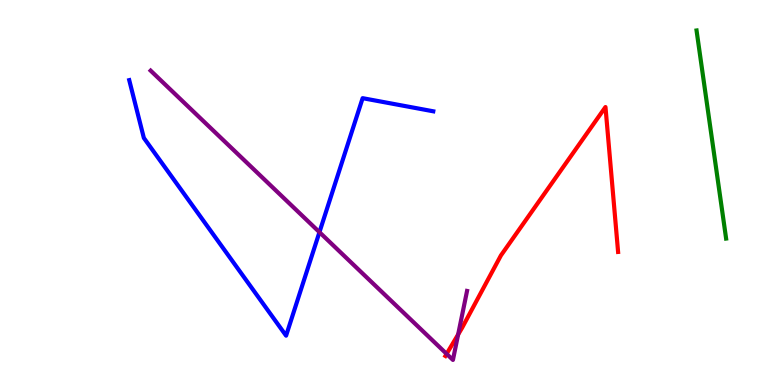[{'lines': ['blue', 'red'], 'intersections': []}, {'lines': ['green', 'red'], 'intersections': []}, {'lines': ['purple', 'red'], 'intersections': [{'x': 5.76, 'y': 0.808}, {'x': 5.91, 'y': 1.31}]}, {'lines': ['blue', 'green'], 'intersections': []}, {'lines': ['blue', 'purple'], 'intersections': [{'x': 4.12, 'y': 3.97}]}, {'lines': ['green', 'purple'], 'intersections': []}]